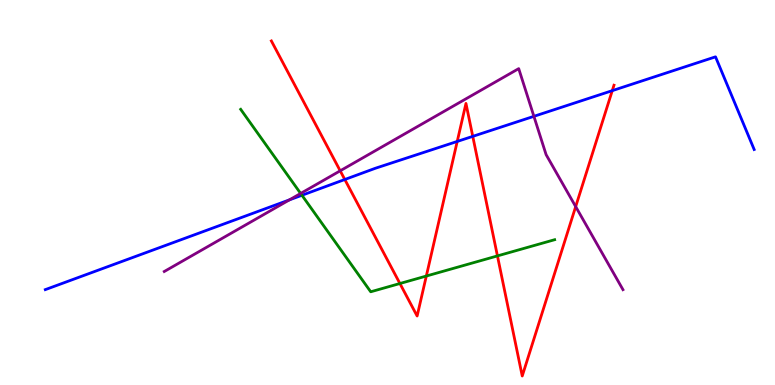[{'lines': ['blue', 'red'], 'intersections': [{'x': 4.45, 'y': 5.34}, {'x': 5.9, 'y': 6.33}, {'x': 6.1, 'y': 6.46}, {'x': 7.9, 'y': 7.65}]}, {'lines': ['green', 'red'], 'intersections': [{'x': 5.16, 'y': 2.64}, {'x': 5.5, 'y': 2.83}, {'x': 6.42, 'y': 3.35}]}, {'lines': ['purple', 'red'], 'intersections': [{'x': 4.39, 'y': 5.56}, {'x': 7.43, 'y': 4.63}]}, {'lines': ['blue', 'green'], 'intersections': [{'x': 3.9, 'y': 4.93}]}, {'lines': ['blue', 'purple'], 'intersections': [{'x': 3.73, 'y': 4.81}, {'x': 6.89, 'y': 6.98}]}, {'lines': ['green', 'purple'], 'intersections': [{'x': 3.88, 'y': 4.98}]}]